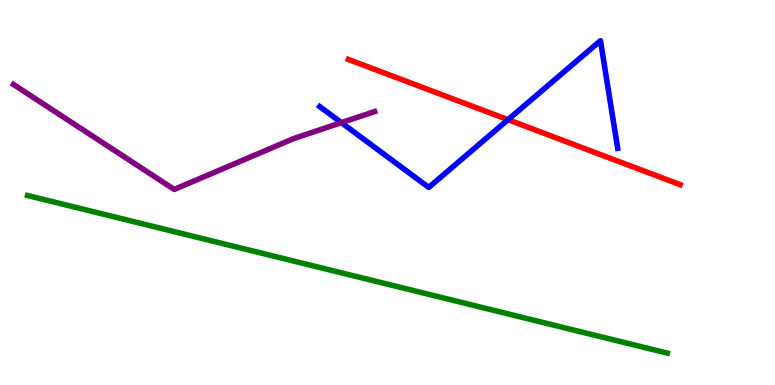[{'lines': ['blue', 'red'], 'intersections': [{'x': 6.56, 'y': 6.89}]}, {'lines': ['green', 'red'], 'intersections': []}, {'lines': ['purple', 'red'], 'intersections': []}, {'lines': ['blue', 'green'], 'intersections': []}, {'lines': ['blue', 'purple'], 'intersections': [{'x': 4.4, 'y': 6.81}]}, {'lines': ['green', 'purple'], 'intersections': []}]